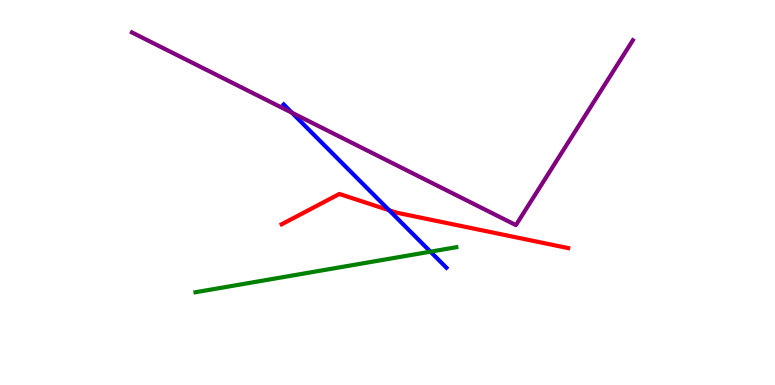[{'lines': ['blue', 'red'], 'intersections': [{'x': 5.02, 'y': 4.54}]}, {'lines': ['green', 'red'], 'intersections': []}, {'lines': ['purple', 'red'], 'intersections': []}, {'lines': ['blue', 'green'], 'intersections': [{'x': 5.55, 'y': 3.46}]}, {'lines': ['blue', 'purple'], 'intersections': [{'x': 3.77, 'y': 7.07}]}, {'lines': ['green', 'purple'], 'intersections': []}]